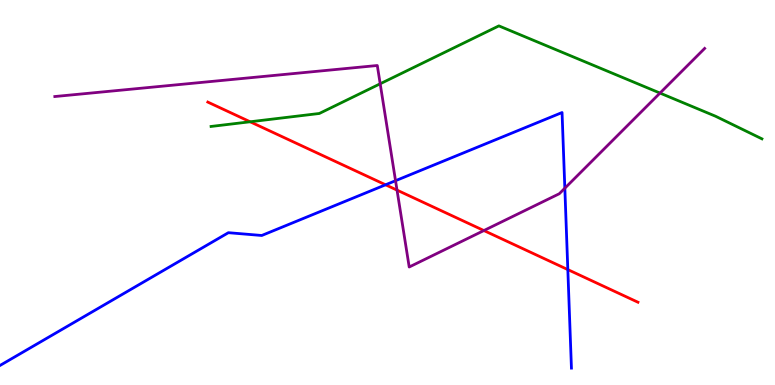[{'lines': ['blue', 'red'], 'intersections': [{'x': 4.98, 'y': 5.2}, {'x': 7.33, 'y': 3.0}]}, {'lines': ['green', 'red'], 'intersections': [{'x': 3.23, 'y': 6.84}]}, {'lines': ['purple', 'red'], 'intersections': [{'x': 5.12, 'y': 5.06}, {'x': 6.24, 'y': 4.01}]}, {'lines': ['blue', 'green'], 'intersections': []}, {'lines': ['blue', 'purple'], 'intersections': [{'x': 5.1, 'y': 5.31}, {'x': 7.29, 'y': 5.11}]}, {'lines': ['green', 'purple'], 'intersections': [{'x': 4.91, 'y': 7.82}, {'x': 8.52, 'y': 7.58}]}]